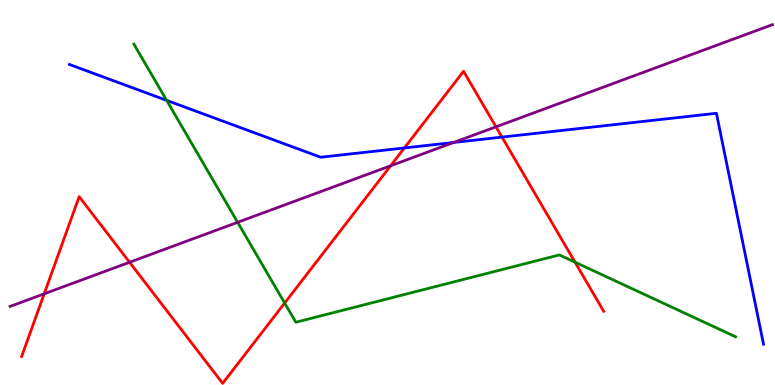[{'lines': ['blue', 'red'], 'intersections': [{'x': 5.22, 'y': 6.16}, {'x': 6.48, 'y': 6.44}]}, {'lines': ['green', 'red'], 'intersections': [{'x': 3.67, 'y': 2.13}, {'x': 7.42, 'y': 3.19}]}, {'lines': ['purple', 'red'], 'intersections': [{'x': 0.57, 'y': 2.37}, {'x': 1.67, 'y': 3.19}, {'x': 5.04, 'y': 5.69}, {'x': 6.4, 'y': 6.71}]}, {'lines': ['blue', 'green'], 'intersections': [{'x': 2.15, 'y': 7.39}]}, {'lines': ['blue', 'purple'], 'intersections': [{'x': 5.85, 'y': 6.3}]}, {'lines': ['green', 'purple'], 'intersections': [{'x': 3.07, 'y': 4.23}]}]